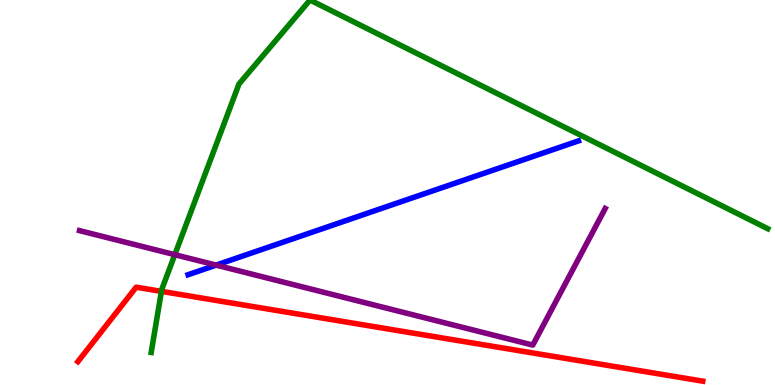[{'lines': ['blue', 'red'], 'intersections': []}, {'lines': ['green', 'red'], 'intersections': [{'x': 2.08, 'y': 2.43}]}, {'lines': ['purple', 'red'], 'intersections': []}, {'lines': ['blue', 'green'], 'intersections': []}, {'lines': ['blue', 'purple'], 'intersections': [{'x': 2.79, 'y': 3.11}]}, {'lines': ['green', 'purple'], 'intersections': [{'x': 2.26, 'y': 3.38}]}]